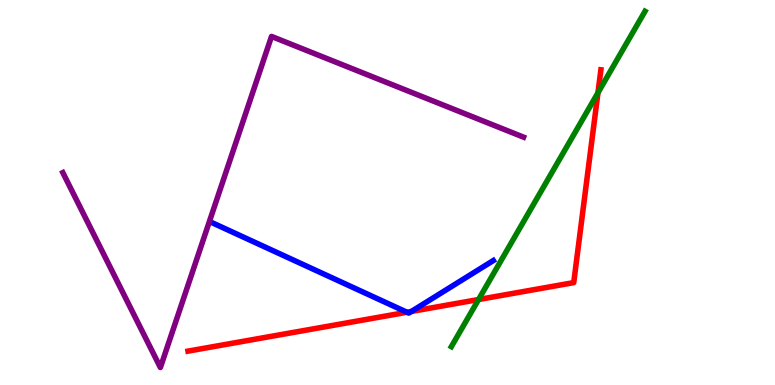[{'lines': ['blue', 'red'], 'intersections': [{'x': 5.25, 'y': 1.89}, {'x': 5.31, 'y': 1.91}]}, {'lines': ['green', 'red'], 'intersections': [{'x': 6.17, 'y': 2.22}, {'x': 7.72, 'y': 7.59}]}, {'lines': ['purple', 'red'], 'intersections': []}, {'lines': ['blue', 'green'], 'intersections': []}, {'lines': ['blue', 'purple'], 'intersections': []}, {'lines': ['green', 'purple'], 'intersections': []}]